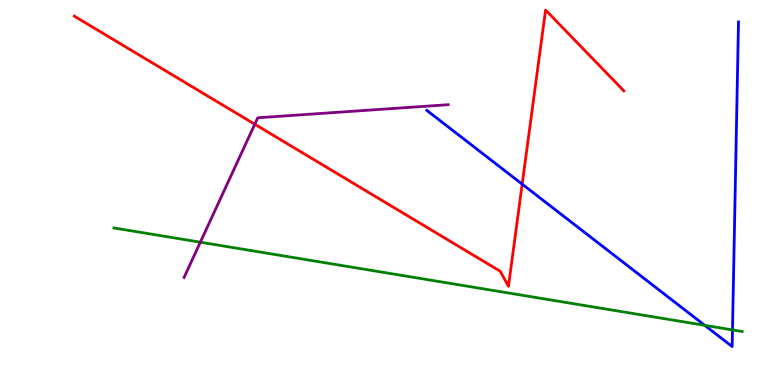[{'lines': ['blue', 'red'], 'intersections': [{'x': 6.74, 'y': 5.22}]}, {'lines': ['green', 'red'], 'intersections': []}, {'lines': ['purple', 'red'], 'intersections': [{'x': 3.29, 'y': 6.77}]}, {'lines': ['blue', 'green'], 'intersections': [{'x': 9.09, 'y': 1.55}, {'x': 9.45, 'y': 1.43}]}, {'lines': ['blue', 'purple'], 'intersections': []}, {'lines': ['green', 'purple'], 'intersections': [{'x': 2.59, 'y': 3.71}]}]